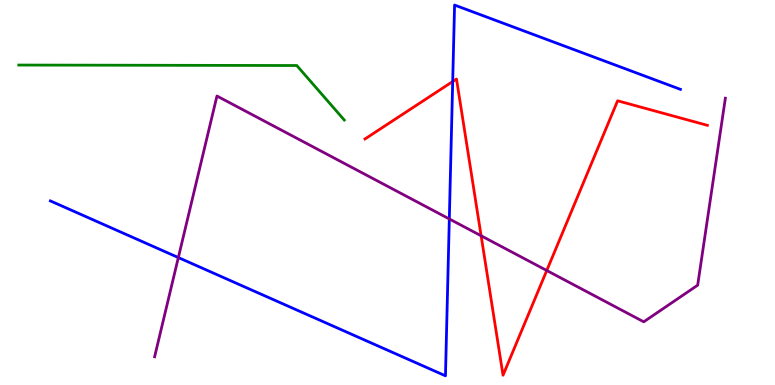[{'lines': ['blue', 'red'], 'intersections': [{'x': 5.84, 'y': 7.88}]}, {'lines': ['green', 'red'], 'intersections': []}, {'lines': ['purple', 'red'], 'intersections': [{'x': 6.21, 'y': 3.88}, {'x': 7.05, 'y': 2.97}]}, {'lines': ['blue', 'green'], 'intersections': []}, {'lines': ['blue', 'purple'], 'intersections': [{'x': 2.3, 'y': 3.31}, {'x': 5.8, 'y': 4.31}]}, {'lines': ['green', 'purple'], 'intersections': []}]